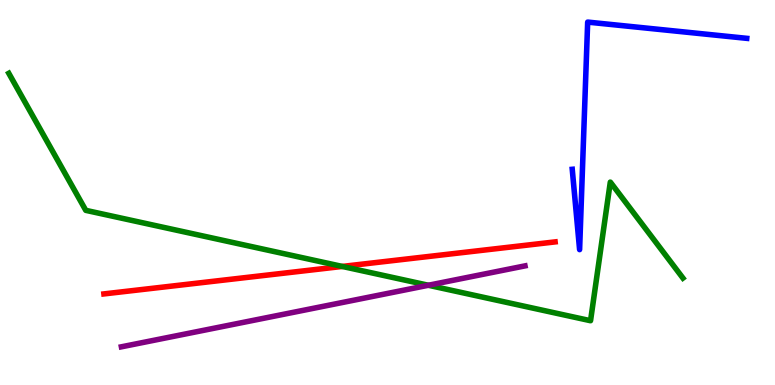[{'lines': ['blue', 'red'], 'intersections': []}, {'lines': ['green', 'red'], 'intersections': [{'x': 4.42, 'y': 3.08}]}, {'lines': ['purple', 'red'], 'intersections': []}, {'lines': ['blue', 'green'], 'intersections': []}, {'lines': ['blue', 'purple'], 'intersections': []}, {'lines': ['green', 'purple'], 'intersections': [{'x': 5.53, 'y': 2.59}]}]